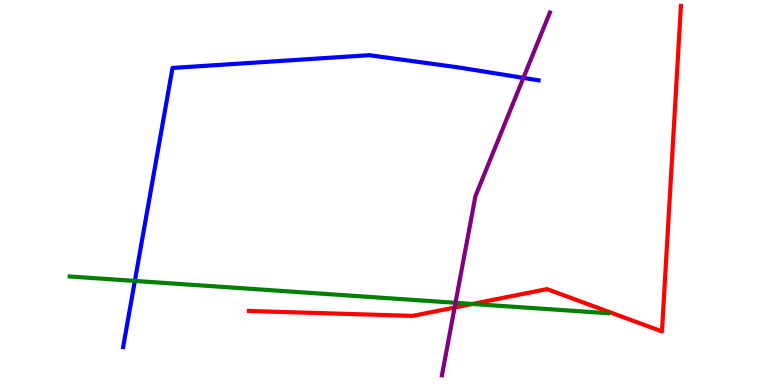[{'lines': ['blue', 'red'], 'intersections': []}, {'lines': ['green', 'red'], 'intersections': [{'x': 6.1, 'y': 2.1}]}, {'lines': ['purple', 'red'], 'intersections': [{'x': 5.87, 'y': 2.01}]}, {'lines': ['blue', 'green'], 'intersections': [{'x': 1.74, 'y': 2.7}]}, {'lines': ['blue', 'purple'], 'intersections': [{'x': 6.75, 'y': 7.98}]}, {'lines': ['green', 'purple'], 'intersections': [{'x': 5.88, 'y': 2.14}]}]